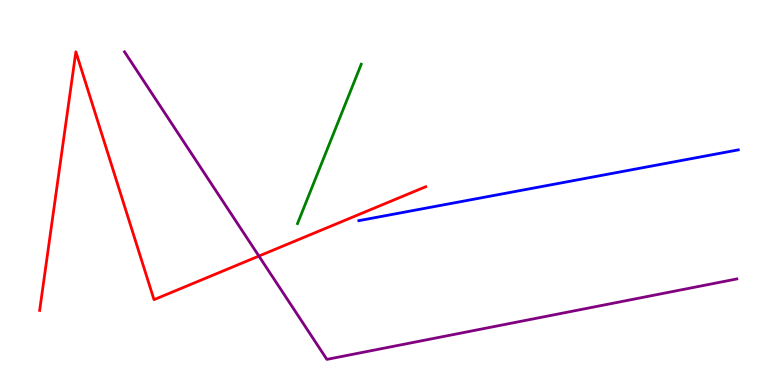[{'lines': ['blue', 'red'], 'intersections': []}, {'lines': ['green', 'red'], 'intersections': []}, {'lines': ['purple', 'red'], 'intersections': [{'x': 3.34, 'y': 3.35}]}, {'lines': ['blue', 'green'], 'intersections': []}, {'lines': ['blue', 'purple'], 'intersections': []}, {'lines': ['green', 'purple'], 'intersections': []}]